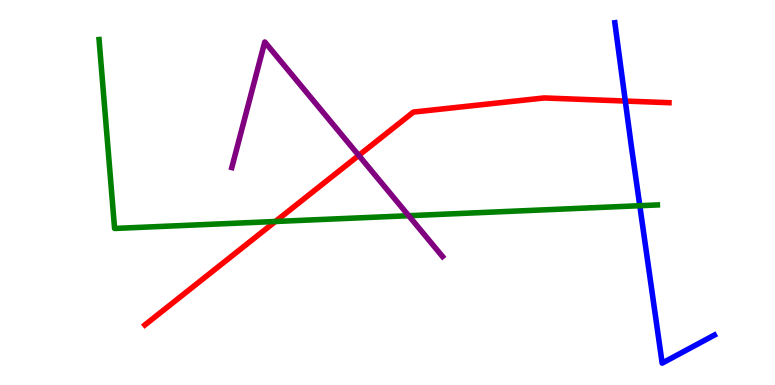[{'lines': ['blue', 'red'], 'intersections': [{'x': 8.07, 'y': 7.38}]}, {'lines': ['green', 'red'], 'intersections': [{'x': 3.55, 'y': 4.25}]}, {'lines': ['purple', 'red'], 'intersections': [{'x': 4.63, 'y': 5.96}]}, {'lines': ['blue', 'green'], 'intersections': [{'x': 8.26, 'y': 4.66}]}, {'lines': ['blue', 'purple'], 'intersections': []}, {'lines': ['green', 'purple'], 'intersections': [{'x': 5.27, 'y': 4.4}]}]